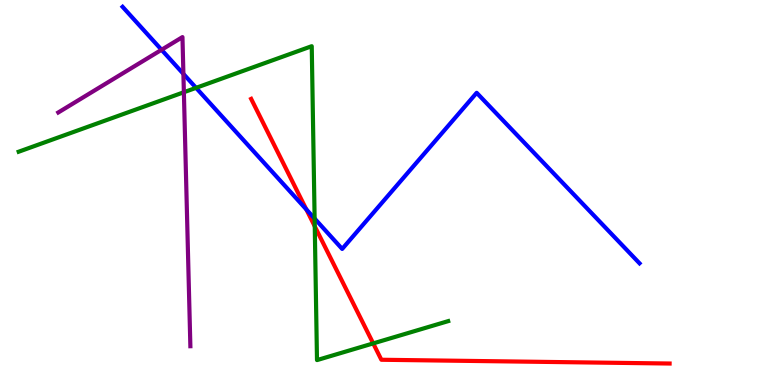[{'lines': ['blue', 'red'], 'intersections': [{'x': 3.95, 'y': 4.56}]}, {'lines': ['green', 'red'], 'intersections': [{'x': 4.06, 'y': 4.12}, {'x': 4.82, 'y': 1.08}]}, {'lines': ['purple', 'red'], 'intersections': []}, {'lines': ['blue', 'green'], 'intersections': [{'x': 2.53, 'y': 7.72}, {'x': 4.06, 'y': 4.32}]}, {'lines': ['blue', 'purple'], 'intersections': [{'x': 2.08, 'y': 8.71}, {'x': 2.37, 'y': 8.08}]}, {'lines': ['green', 'purple'], 'intersections': [{'x': 2.37, 'y': 7.6}]}]